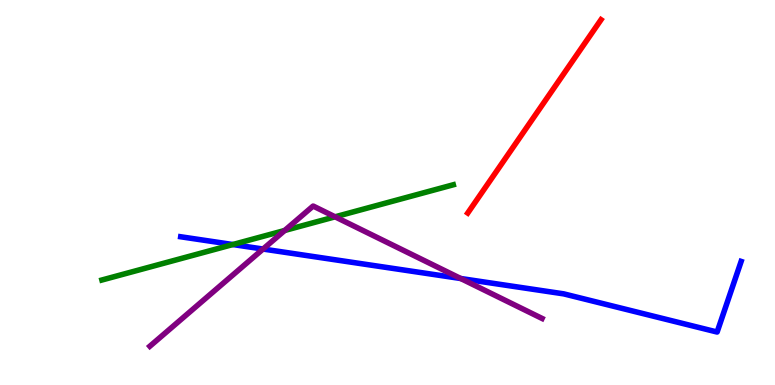[{'lines': ['blue', 'red'], 'intersections': []}, {'lines': ['green', 'red'], 'intersections': []}, {'lines': ['purple', 'red'], 'intersections': []}, {'lines': ['blue', 'green'], 'intersections': [{'x': 3.0, 'y': 3.65}]}, {'lines': ['blue', 'purple'], 'intersections': [{'x': 3.39, 'y': 3.53}, {'x': 5.95, 'y': 2.77}]}, {'lines': ['green', 'purple'], 'intersections': [{'x': 3.67, 'y': 4.01}, {'x': 4.32, 'y': 4.37}]}]